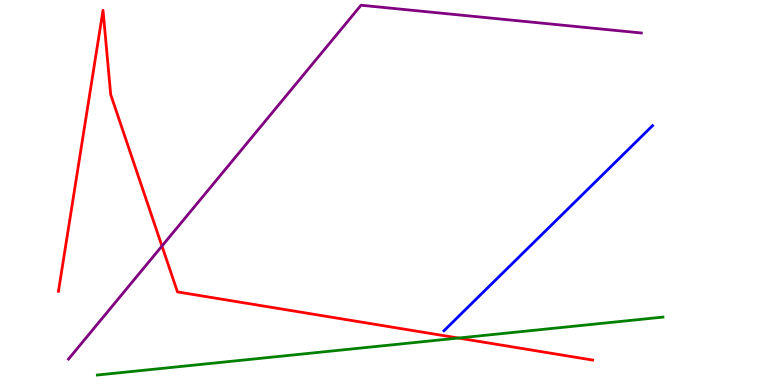[{'lines': ['blue', 'red'], 'intersections': []}, {'lines': ['green', 'red'], 'intersections': [{'x': 5.92, 'y': 1.22}]}, {'lines': ['purple', 'red'], 'intersections': [{'x': 2.09, 'y': 3.61}]}, {'lines': ['blue', 'green'], 'intersections': []}, {'lines': ['blue', 'purple'], 'intersections': []}, {'lines': ['green', 'purple'], 'intersections': []}]